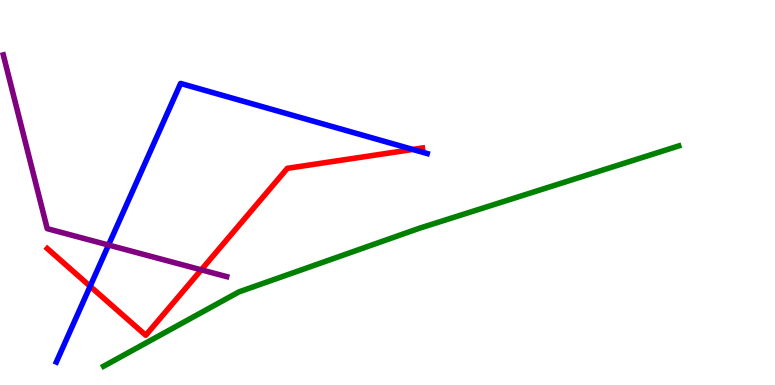[{'lines': ['blue', 'red'], 'intersections': [{'x': 1.16, 'y': 2.56}, {'x': 5.33, 'y': 6.12}]}, {'lines': ['green', 'red'], 'intersections': []}, {'lines': ['purple', 'red'], 'intersections': [{'x': 2.6, 'y': 2.99}]}, {'lines': ['blue', 'green'], 'intersections': []}, {'lines': ['blue', 'purple'], 'intersections': [{'x': 1.4, 'y': 3.64}]}, {'lines': ['green', 'purple'], 'intersections': []}]